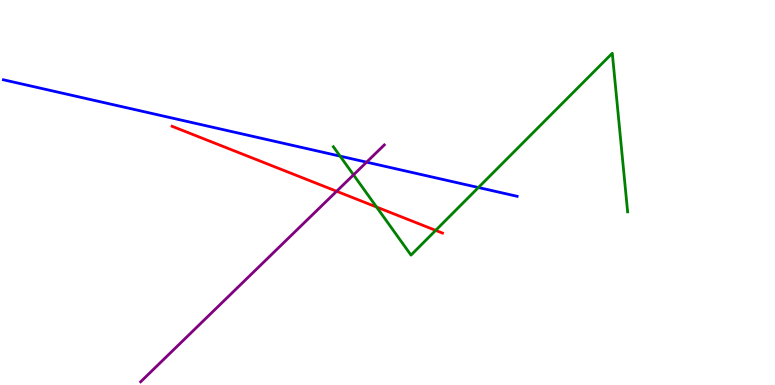[{'lines': ['blue', 'red'], 'intersections': []}, {'lines': ['green', 'red'], 'intersections': [{'x': 4.86, 'y': 4.62}, {'x': 5.62, 'y': 4.02}]}, {'lines': ['purple', 'red'], 'intersections': [{'x': 4.34, 'y': 5.03}]}, {'lines': ['blue', 'green'], 'intersections': [{'x': 4.39, 'y': 5.94}, {'x': 6.17, 'y': 5.13}]}, {'lines': ['blue', 'purple'], 'intersections': [{'x': 4.73, 'y': 5.79}]}, {'lines': ['green', 'purple'], 'intersections': [{'x': 4.56, 'y': 5.46}]}]